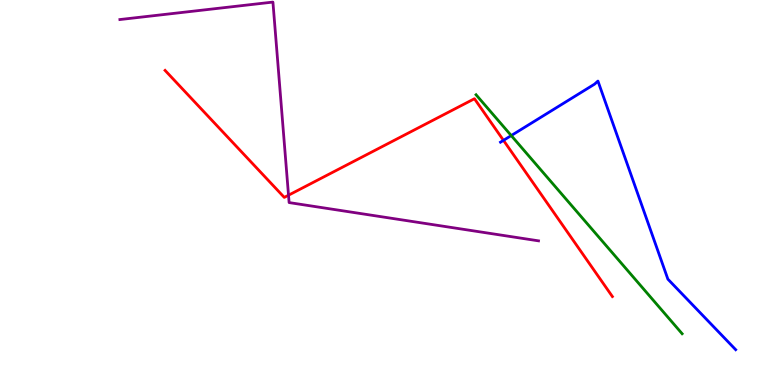[{'lines': ['blue', 'red'], 'intersections': [{'x': 6.5, 'y': 6.35}]}, {'lines': ['green', 'red'], 'intersections': []}, {'lines': ['purple', 'red'], 'intersections': [{'x': 3.72, 'y': 4.93}]}, {'lines': ['blue', 'green'], 'intersections': [{'x': 6.6, 'y': 6.48}]}, {'lines': ['blue', 'purple'], 'intersections': []}, {'lines': ['green', 'purple'], 'intersections': []}]